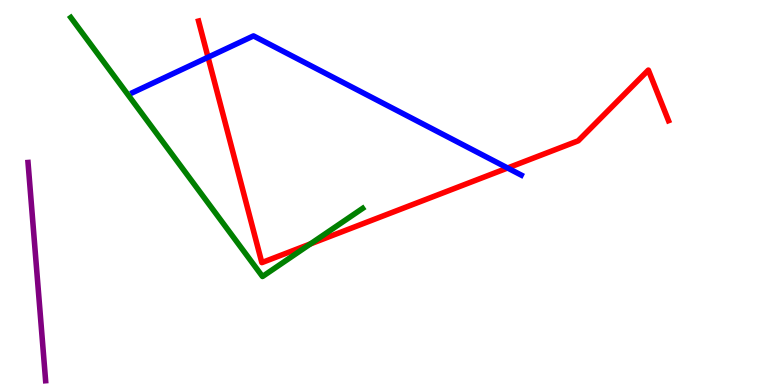[{'lines': ['blue', 'red'], 'intersections': [{'x': 2.68, 'y': 8.51}, {'x': 6.55, 'y': 5.64}]}, {'lines': ['green', 'red'], 'intersections': [{'x': 4.0, 'y': 3.66}]}, {'lines': ['purple', 'red'], 'intersections': []}, {'lines': ['blue', 'green'], 'intersections': []}, {'lines': ['blue', 'purple'], 'intersections': []}, {'lines': ['green', 'purple'], 'intersections': []}]